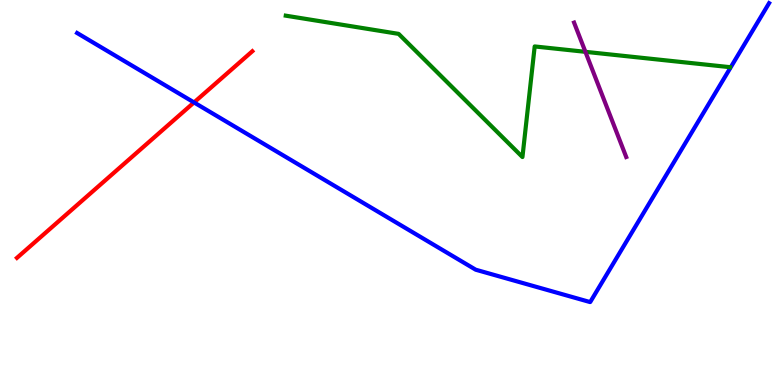[{'lines': ['blue', 'red'], 'intersections': [{'x': 2.5, 'y': 7.34}]}, {'lines': ['green', 'red'], 'intersections': []}, {'lines': ['purple', 'red'], 'intersections': []}, {'lines': ['blue', 'green'], 'intersections': []}, {'lines': ['blue', 'purple'], 'intersections': []}, {'lines': ['green', 'purple'], 'intersections': [{'x': 7.55, 'y': 8.65}]}]